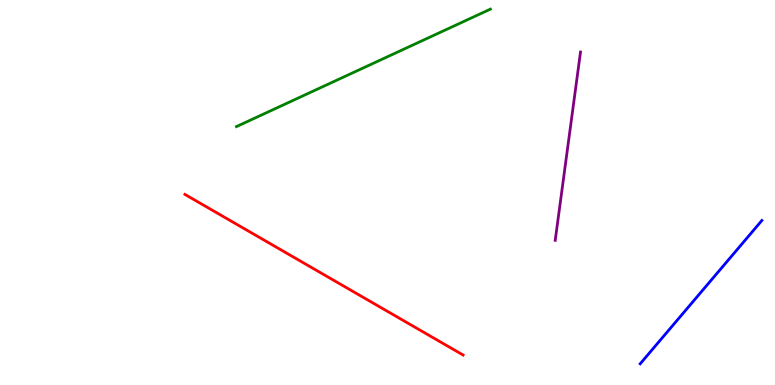[{'lines': ['blue', 'red'], 'intersections': []}, {'lines': ['green', 'red'], 'intersections': []}, {'lines': ['purple', 'red'], 'intersections': []}, {'lines': ['blue', 'green'], 'intersections': []}, {'lines': ['blue', 'purple'], 'intersections': []}, {'lines': ['green', 'purple'], 'intersections': []}]